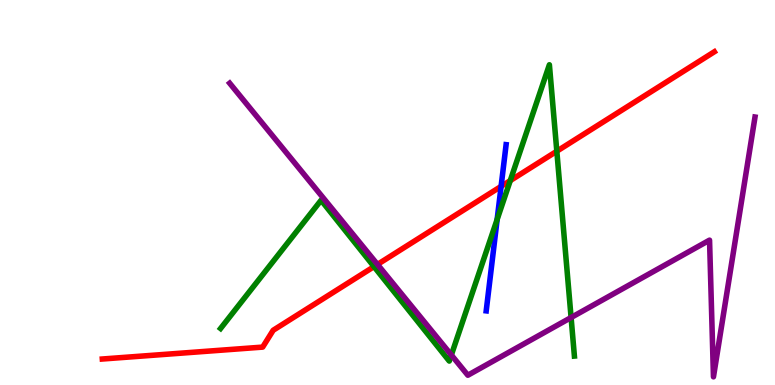[{'lines': ['blue', 'red'], 'intersections': [{'x': 6.47, 'y': 5.16}]}, {'lines': ['green', 'red'], 'intersections': [{'x': 4.83, 'y': 3.07}, {'x': 6.58, 'y': 5.31}, {'x': 7.18, 'y': 6.07}]}, {'lines': ['purple', 'red'], 'intersections': [{'x': 4.87, 'y': 3.13}]}, {'lines': ['blue', 'green'], 'intersections': [{'x': 6.41, 'y': 4.3}]}, {'lines': ['blue', 'purple'], 'intersections': []}, {'lines': ['green', 'purple'], 'intersections': [{'x': 5.82, 'y': 0.779}, {'x': 7.37, 'y': 1.75}]}]